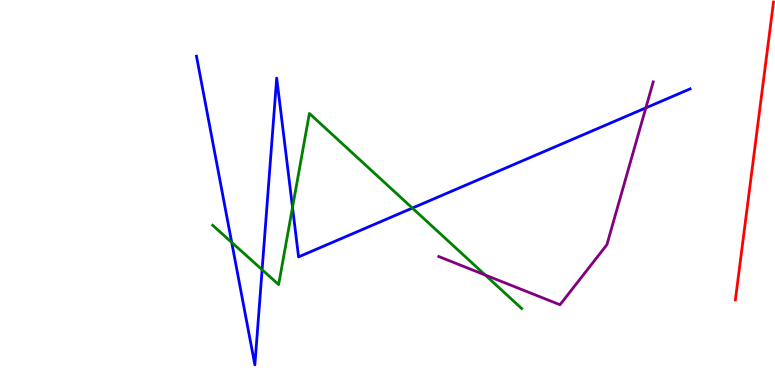[{'lines': ['blue', 'red'], 'intersections': []}, {'lines': ['green', 'red'], 'intersections': []}, {'lines': ['purple', 'red'], 'intersections': []}, {'lines': ['blue', 'green'], 'intersections': [{'x': 2.99, 'y': 3.7}, {'x': 3.38, 'y': 2.99}, {'x': 3.77, 'y': 4.61}, {'x': 5.32, 'y': 4.6}]}, {'lines': ['blue', 'purple'], 'intersections': [{'x': 8.33, 'y': 7.2}]}, {'lines': ['green', 'purple'], 'intersections': [{'x': 6.26, 'y': 2.86}]}]